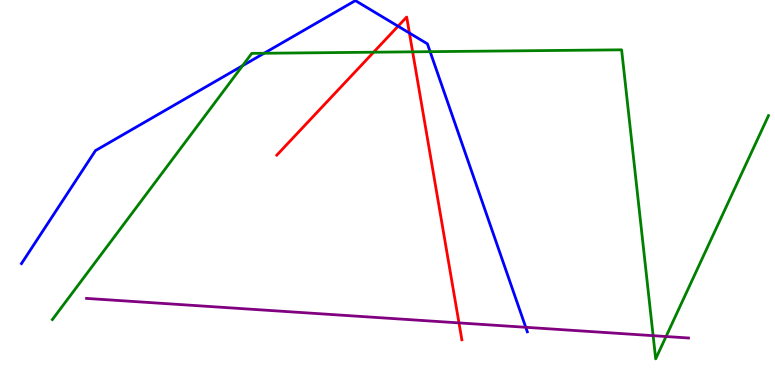[{'lines': ['blue', 'red'], 'intersections': [{'x': 5.14, 'y': 9.32}, {'x': 5.28, 'y': 9.14}]}, {'lines': ['green', 'red'], 'intersections': [{'x': 4.82, 'y': 8.64}, {'x': 5.32, 'y': 8.65}]}, {'lines': ['purple', 'red'], 'intersections': [{'x': 5.92, 'y': 1.61}]}, {'lines': ['blue', 'green'], 'intersections': [{'x': 3.13, 'y': 8.29}, {'x': 3.41, 'y': 8.62}, {'x': 5.55, 'y': 8.66}]}, {'lines': ['blue', 'purple'], 'intersections': [{'x': 6.78, 'y': 1.5}]}, {'lines': ['green', 'purple'], 'intersections': [{'x': 8.43, 'y': 1.28}, {'x': 8.59, 'y': 1.26}]}]